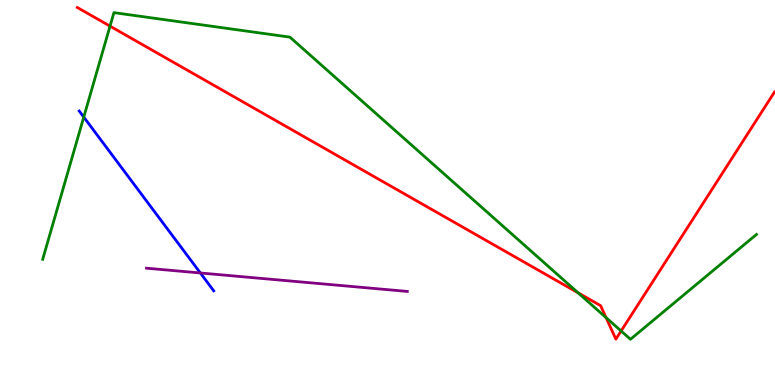[{'lines': ['blue', 'red'], 'intersections': []}, {'lines': ['green', 'red'], 'intersections': [{'x': 1.42, 'y': 9.32}, {'x': 7.46, 'y': 2.39}, {'x': 7.82, 'y': 1.75}, {'x': 8.01, 'y': 1.4}]}, {'lines': ['purple', 'red'], 'intersections': []}, {'lines': ['blue', 'green'], 'intersections': [{'x': 1.08, 'y': 6.96}]}, {'lines': ['blue', 'purple'], 'intersections': [{'x': 2.59, 'y': 2.91}]}, {'lines': ['green', 'purple'], 'intersections': []}]